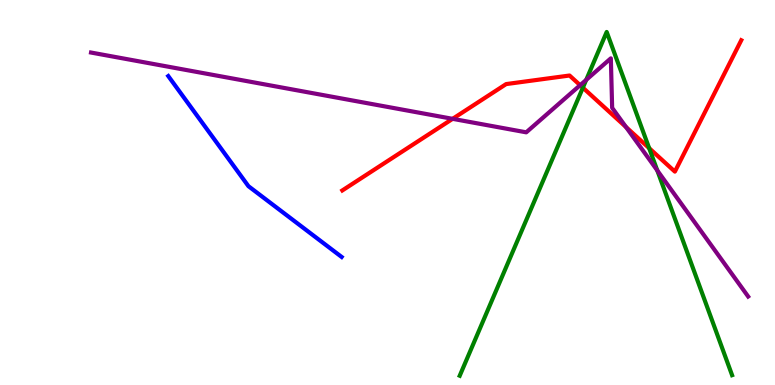[{'lines': ['blue', 'red'], 'intersections': []}, {'lines': ['green', 'red'], 'intersections': [{'x': 7.52, 'y': 7.72}, {'x': 8.38, 'y': 6.15}]}, {'lines': ['purple', 'red'], 'intersections': [{'x': 5.84, 'y': 6.91}, {'x': 7.49, 'y': 7.79}, {'x': 8.08, 'y': 6.7}]}, {'lines': ['blue', 'green'], 'intersections': []}, {'lines': ['blue', 'purple'], 'intersections': []}, {'lines': ['green', 'purple'], 'intersections': [{'x': 7.56, 'y': 7.92}, {'x': 8.48, 'y': 5.57}]}]